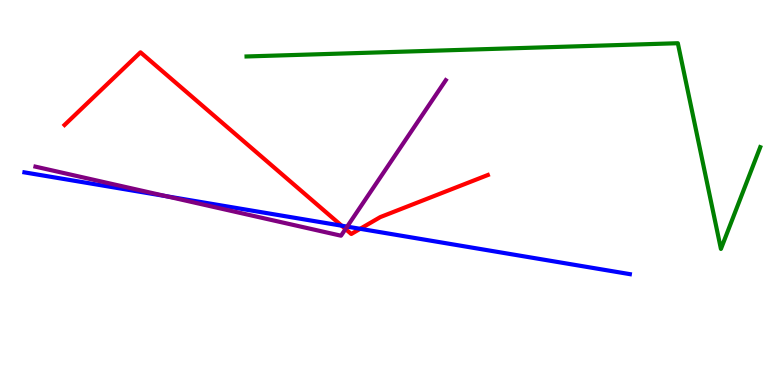[{'lines': ['blue', 'red'], 'intersections': [{'x': 4.41, 'y': 4.14}, {'x': 4.65, 'y': 4.06}]}, {'lines': ['green', 'red'], 'intersections': []}, {'lines': ['purple', 'red'], 'intersections': [{'x': 4.46, 'y': 4.05}]}, {'lines': ['blue', 'green'], 'intersections': []}, {'lines': ['blue', 'purple'], 'intersections': [{'x': 2.14, 'y': 4.9}, {'x': 4.48, 'y': 4.11}]}, {'lines': ['green', 'purple'], 'intersections': []}]